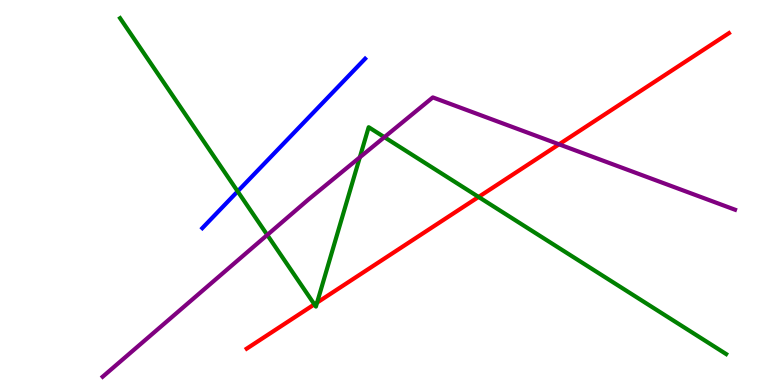[{'lines': ['blue', 'red'], 'intersections': []}, {'lines': ['green', 'red'], 'intersections': [{'x': 4.06, 'y': 2.09}, {'x': 4.09, 'y': 2.14}, {'x': 6.18, 'y': 4.88}]}, {'lines': ['purple', 'red'], 'intersections': [{'x': 7.21, 'y': 6.25}]}, {'lines': ['blue', 'green'], 'intersections': [{'x': 3.07, 'y': 5.03}]}, {'lines': ['blue', 'purple'], 'intersections': []}, {'lines': ['green', 'purple'], 'intersections': [{'x': 3.45, 'y': 3.9}, {'x': 4.64, 'y': 5.91}, {'x': 4.96, 'y': 6.44}]}]